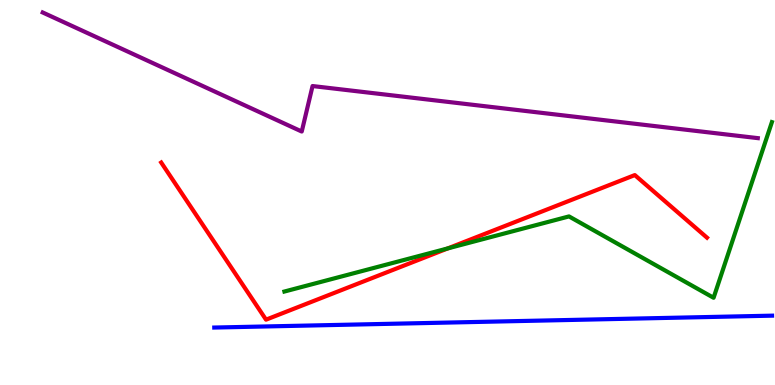[{'lines': ['blue', 'red'], 'intersections': []}, {'lines': ['green', 'red'], 'intersections': [{'x': 5.78, 'y': 3.55}]}, {'lines': ['purple', 'red'], 'intersections': []}, {'lines': ['blue', 'green'], 'intersections': []}, {'lines': ['blue', 'purple'], 'intersections': []}, {'lines': ['green', 'purple'], 'intersections': []}]